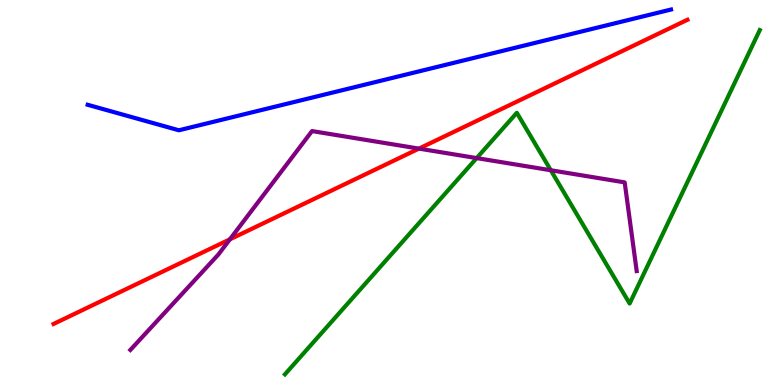[{'lines': ['blue', 'red'], 'intersections': []}, {'lines': ['green', 'red'], 'intersections': []}, {'lines': ['purple', 'red'], 'intersections': [{'x': 2.97, 'y': 3.78}, {'x': 5.41, 'y': 6.14}]}, {'lines': ['blue', 'green'], 'intersections': []}, {'lines': ['blue', 'purple'], 'intersections': []}, {'lines': ['green', 'purple'], 'intersections': [{'x': 6.15, 'y': 5.89}, {'x': 7.11, 'y': 5.58}]}]